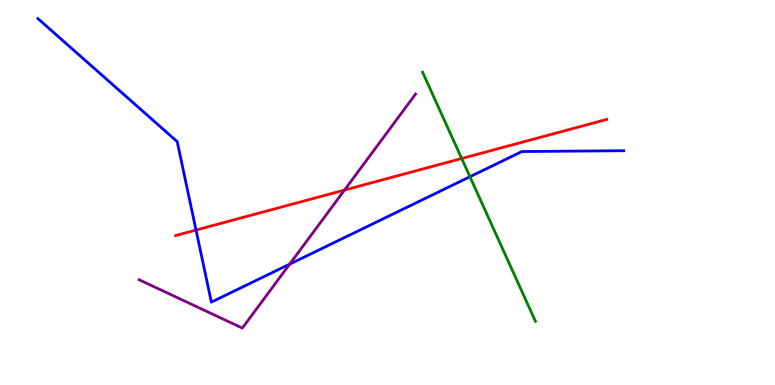[{'lines': ['blue', 'red'], 'intersections': [{'x': 2.53, 'y': 4.02}]}, {'lines': ['green', 'red'], 'intersections': [{'x': 5.96, 'y': 5.88}]}, {'lines': ['purple', 'red'], 'intersections': [{'x': 4.45, 'y': 5.06}]}, {'lines': ['blue', 'green'], 'intersections': [{'x': 6.06, 'y': 5.41}]}, {'lines': ['blue', 'purple'], 'intersections': [{'x': 3.74, 'y': 3.14}]}, {'lines': ['green', 'purple'], 'intersections': []}]